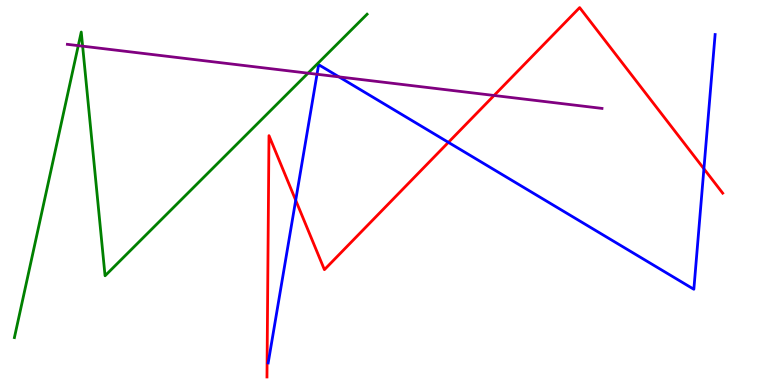[{'lines': ['blue', 'red'], 'intersections': [{'x': 3.82, 'y': 4.8}, {'x': 5.79, 'y': 6.3}, {'x': 9.08, 'y': 5.62}]}, {'lines': ['green', 'red'], 'intersections': []}, {'lines': ['purple', 'red'], 'intersections': [{'x': 6.38, 'y': 7.52}]}, {'lines': ['blue', 'green'], 'intersections': []}, {'lines': ['blue', 'purple'], 'intersections': [{'x': 4.09, 'y': 8.07}, {'x': 4.37, 'y': 8.0}]}, {'lines': ['green', 'purple'], 'intersections': [{'x': 1.01, 'y': 8.81}, {'x': 1.07, 'y': 8.8}, {'x': 3.97, 'y': 8.1}]}]